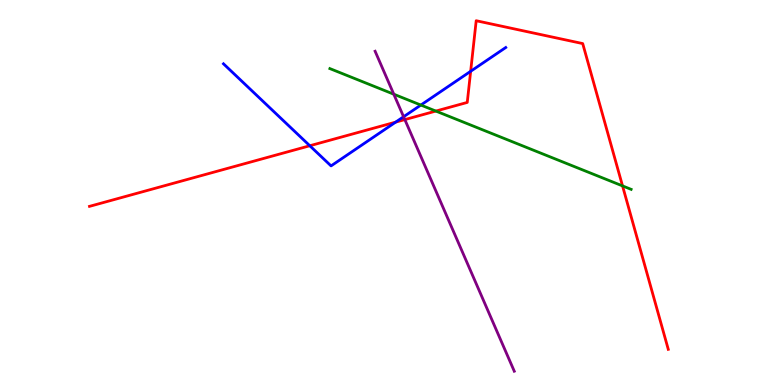[{'lines': ['blue', 'red'], 'intersections': [{'x': 4.0, 'y': 6.21}, {'x': 5.11, 'y': 6.83}, {'x': 6.07, 'y': 8.15}]}, {'lines': ['green', 'red'], 'intersections': [{'x': 5.62, 'y': 7.12}, {'x': 8.03, 'y': 5.17}]}, {'lines': ['purple', 'red'], 'intersections': [{'x': 5.22, 'y': 6.89}]}, {'lines': ['blue', 'green'], 'intersections': [{'x': 5.43, 'y': 7.27}]}, {'lines': ['blue', 'purple'], 'intersections': [{'x': 5.21, 'y': 6.97}]}, {'lines': ['green', 'purple'], 'intersections': [{'x': 5.08, 'y': 7.55}]}]